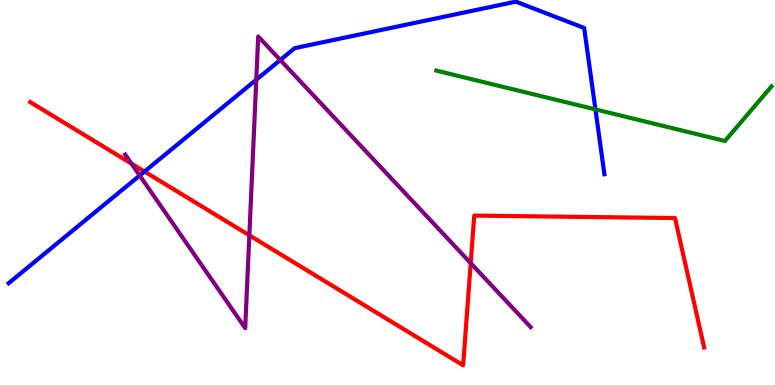[{'lines': ['blue', 'red'], 'intersections': [{'x': 1.86, 'y': 5.54}]}, {'lines': ['green', 'red'], 'intersections': []}, {'lines': ['purple', 'red'], 'intersections': [{'x': 1.7, 'y': 5.75}, {'x': 3.22, 'y': 3.89}, {'x': 6.07, 'y': 3.17}]}, {'lines': ['blue', 'green'], 'intersections': [{'x': 7.68, 'y': 7.16}]}, {'lines': ['blue', 'purple'], 'intersections': [{'x': 1.8, 'y': 5.44}, {'x': 3.31, 'y': 7.93}, {'x': 3.62, 'y': 8.44}]}, {'lines': ['green', 'purple'], 'intersections': []}]